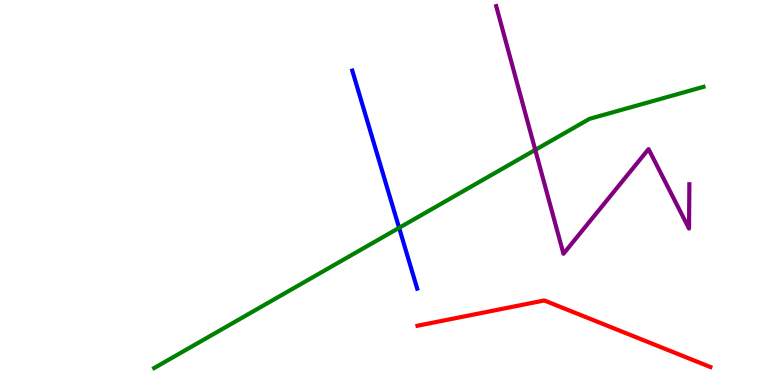[{'lines': ['blue', 'red'], 'intersections': []}, {'lines': ['green', 'red'], 'intersections': []}, {'lines': ['purple', 'red'], 'intersections': []}, {'lines': ['blue', 'green'], 'intersections': [{'x': 5.15, 'y': 4.08}]}, {'lines': ['blue', 'purple'], 'intersections': []}, {'lines': ['green', 'purple'], 'intersections': [{'x': 6.91, 'y': 6.11}]}]